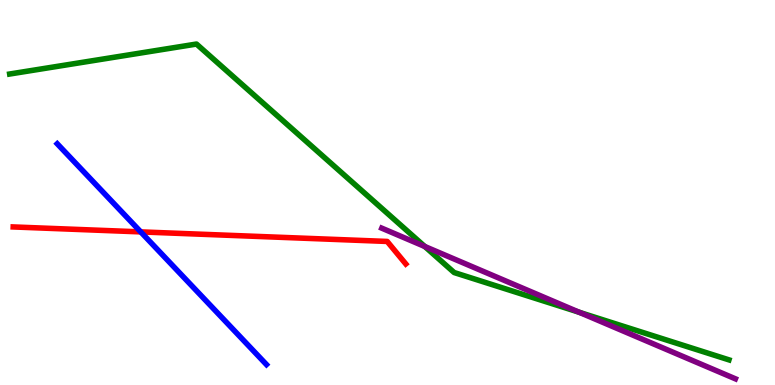[{'lines': ['blue', 'red'], 'intersections': [{'x': 1.82, 'y': 3.98}]}, {'lines': ['green', 'red'], 'intersections': []}, {'lines': ['purple', 'red'], 'intersections': []}, {'lines': ['blue', 'green'], 'intersections': []}, {'lines': ['blue', 'purple'], 'intersections': []}, {'lines': ['green', 'purple'], 'intersections': [{'x': 5.48, 'y': 3.6}, {'x': 7.47, 'y': 1.89}]}]